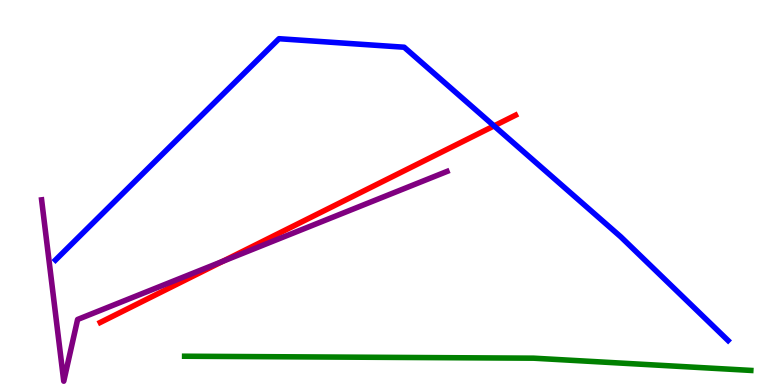[{'lines': ['blue', 'red'], 'intersections': [{'x': 6.37, 'y': 6.73}]}, {'lines': ['green', 'red'], 'intersections': []}, {'lines': ['purple', 'red'], 'intersections': [{'x': 2.88, 'y': 3.21}]}, {'lines': ['blue', 'green'], 'intersections': []}, {'lines': ['blue', 'purple'], 'intersections': []}, {'lines': ['green', 'purple'], 'intersections': []}]